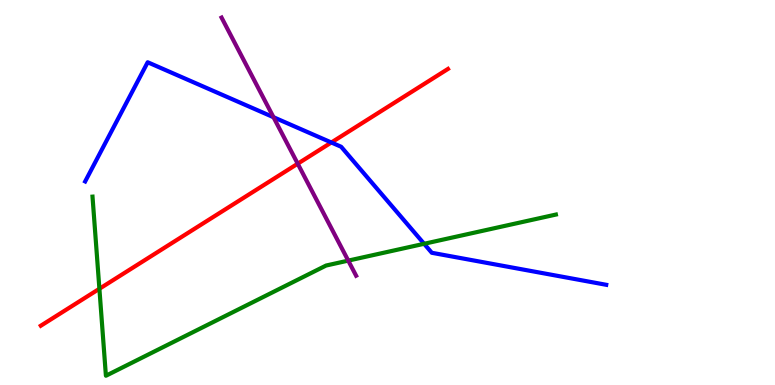[{'lines': ['blue', 'red'], 'intersections': [{'x': 4.28, 'y': 6.3}]}, {'lines': ['green', 'red'], 'intersections': [{'x': 1.28, 'y': 2.5}]}, {'lines': ['purple', 'red'], 'intersections': [{'x': 3.84, 'y': 5.75}]}, {'lines': ['blue', 'green'], 'intersections': [{'x': 5.47, 'y': 3.67}]}, {'lines': ['blue', 'purple'], 'intersections': [{'x': 3.53, 'y': 6.96}]}, {'lines': ['green', 'purple'], 'intersections': [{'x': 4.49, 'y': 3.23}]}]